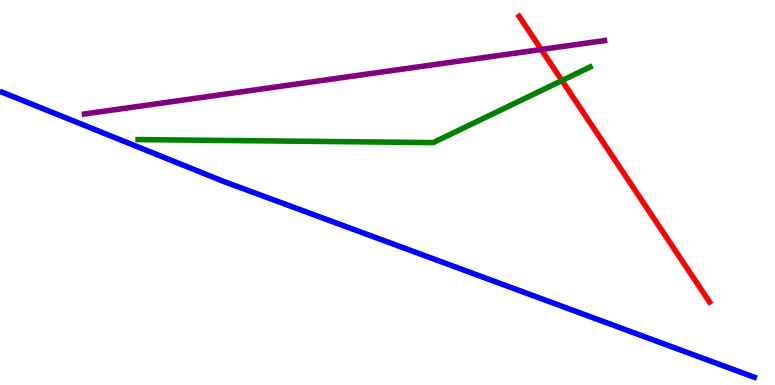[{'lines': ['blue', 'red'], 'intersections': []}, {'lines': ['green', 'red'], 'intersections': [{'x': 7.25, 'y': 7.91}]}, {'lines': ['purple', 'red'], 'intersections': [{'x': 6.98, 'y': 8.71}]}, {'lines': ['blue', 'green'], 'intersections': []}, {'lines': ['blue', 'purple'], 'intersections': []}, {'lines': ['green', 'purple'], 'intersections': []}]